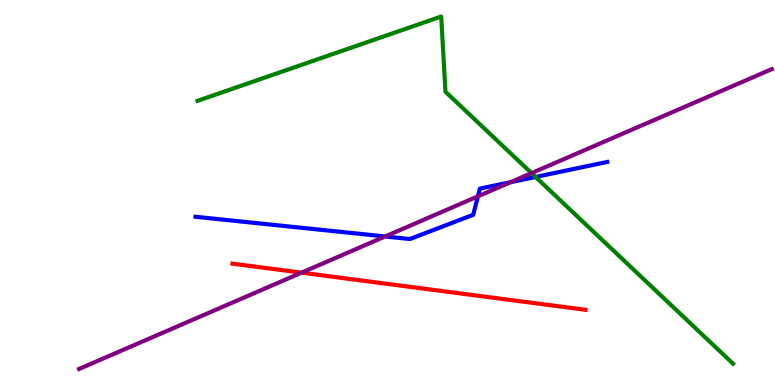[{'lines': ['blue', 'red'], 'intersections': []}, {'lines': ['green', 'red'], 'intersections': []}, {'lines': ['purple', 'red'], 'intersections': [{'x': 3.89, 'y': 2.92}]}, {'lines': ['blue', 'green'], 'intersections': [{'x': 6.91, 'y': 5.4}]}, {'lines': ['blue', 'purple'], 'intersections': [{'x': 4.97, 'y': 3.86}, {'x': 6.17, 'y': 4.9}, {'x': 6.59, 'y': 5.27}]}, {'lines': ['green', 'purple'], 'intersections': [{'x': 6.86, 'y': 5.5}]}]